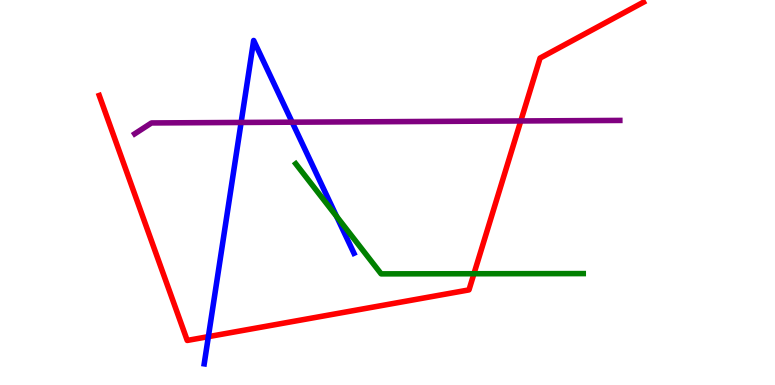[{'lines': ['blue', 'red'], 'intersections': [{'x': 2.69, 'y': 1.26}]}, {'lines': ['green', 'red'], 'intersections': [{'x': 6.12, 'y': 2.89}]}, {'lines': ['purple', 'red'], 'intersections': [{'x': 6.72, 'y': 6.86}]}, {'lines': ['blue', 'green'], 'intersections': [{'x': 4.34, 'y': 4.38}]}, {'lines': ['blue', 'purple'], 'intersections': [{'x': 3.11, 'y': 6.82}, {'x': 3.77, 'y': 6.83}]}, {'lines': ['green', 'purple'], 'intersections': []}]